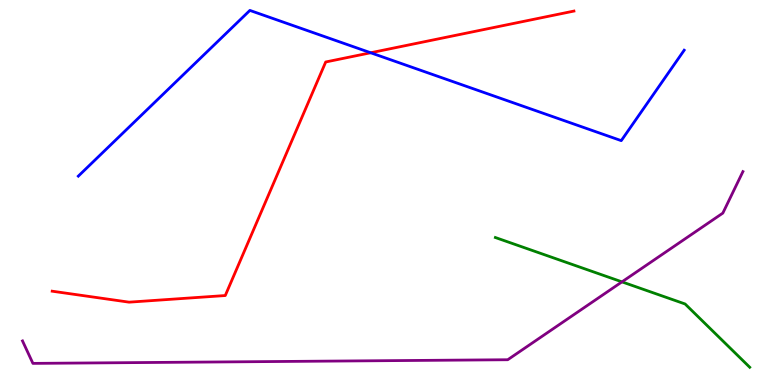[{'lines': ['blue', 'red'], 'intersections': [{'x': 4.78, 'y': 8.63}]}, {'lines': ['green', 'red'], 'intersections': []}, {'lines': ['purple', 'red'], 'intersections': []}, {'lines': ['blue', 'green'], 'intersections': []}, {'lines': ['blue', 'purple'], 'intersections': []}, {'lines': ['green', 'purple'], 'intersections': [{'x': 8.03, 'y': 2.68}]}]